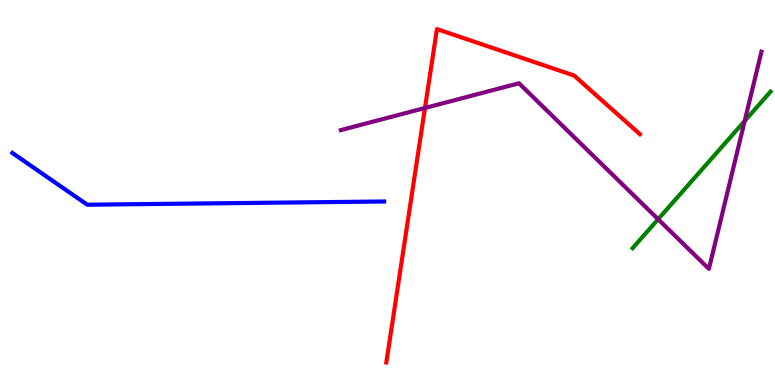[{'lines': ['blue', 'red'], 'intersections': []}, {'lines': ['green', 'red'], 'intersections': []}, {'lines': ['purple', 'red'], 'intersections': [{'x': 5.48, 'y': 7.2}]}, {'lines': ['blue', 'green'], 'intersections': []}, {'lines': ['blue', 'purple'], 'intersections': []}, {'lines': ['green', 'purple'], 'intersections': [{'x': 8.49, 'y': 4.31}, {'x': 9.61, 'y': 6.86}]}]